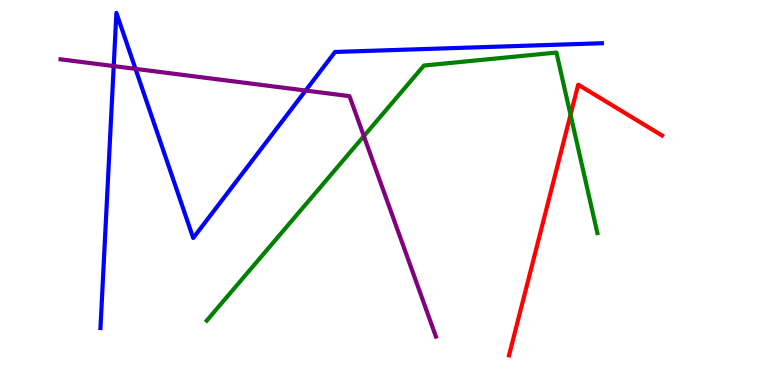[{'lines': ['blue', 'red'], 'intersections': []}, {'lines': ['green', 'red'], 'intersections': [{'x': 7.36, 'y': 7.02}]}, {'lines': ['purple', 'red'], 'intersections': []}, {'lines': ['blue', 'green'], 'intersections': []}, {'lines': ['blue', 'purple'], 'intersections': [{'x': 1.47, 'y': 8.28}, {'x': 1.75, 'y': 8.21}, {'x': 3.94, 'y': 7.65}]}, {'lines': ['green', 'purple'], 'intersections': [{'x': 4.7, 'y': 6.46}]}]